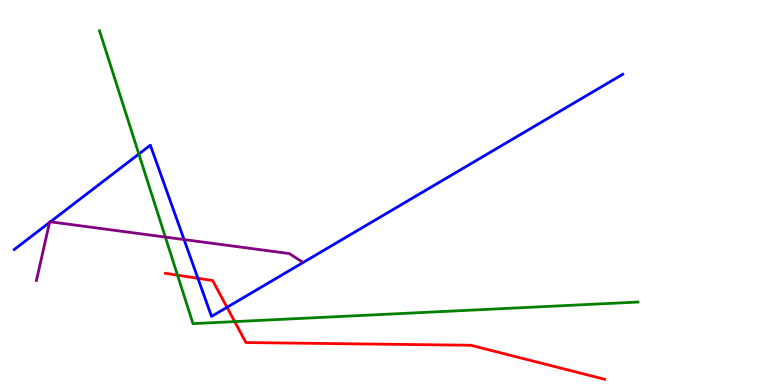[{'lines': ['blue', 'red'], 'intersections': [{'x': 2.55, 'y': 2.77}, {'x': 2.93, 'y': 2.02}]}, {'lines': ['green', 'red'], 'intersections': [{'x': 2.29, 'y': 2.85}, {'x': 3.03, 'y': 1.65}]}, {'lines': ['purple', 'red'], 'intersections': []}, {'lines': ['blue', 'green'], 'intersections': [{'x': 1.79, 'y': 6.0}]}, {'lines': ['blue', 'purple'], 'intersections': [{'x': 0.639, 'y': 4.22}, {'x': 0.65, 'y': 4.24}, {'x': 2.38, 'y': 3.78}]}, {'lines': ['green', 'purple'], 'intersections': [{'x': 2.13, 'y': 3.84}]}]